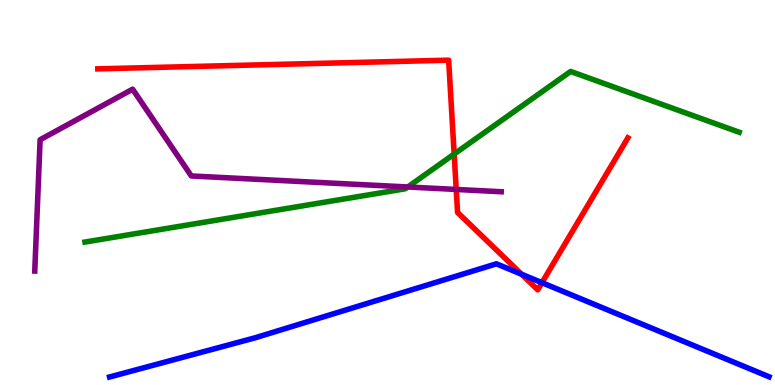[{'lines': ['blue', 'red'], 'intersections': [{'x': 6.73, 'y': 2.88}, {'x': 6.99, 'y': 2.66}]}, {'lines': ['green', 'red'], 'intersections': [{'x': 5.86, 'y': 6.0}]}, {'lines': ['purple', 'red'], 'intersections': [{'x': 5.89, 'y': 5.08}]}, {'lines': ['blue', 'green'], 'intersections': []}, {'lines': ['blue', 'purple'], 'intersections': []}, {'lines': ['green', 'purple'], 'intersections': [{'x': 5.26, 'y': 5.14}]}]